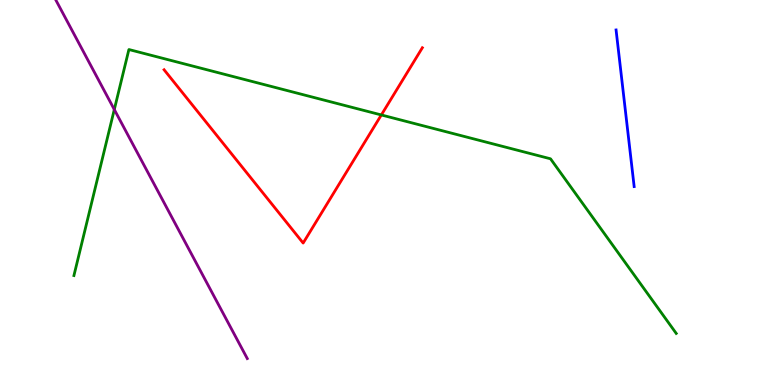[{'lines': ['blue', 'red'], 'intersections': []}, {'lines': ['green', 'red'], 'intersections': [{'x': 4.92, 'y': 7.01}]}, {'lines': ['purple', 'red'], 'intersections': []}, {'lines': ['blue', 'green'], 'intersections': []}, {'lines': ['blue', 'purple'], 'intersections': []}, {'lines': ['green', 'purple'], 'intersections': [{'x': 1.47, 'y': 7.16}]}]